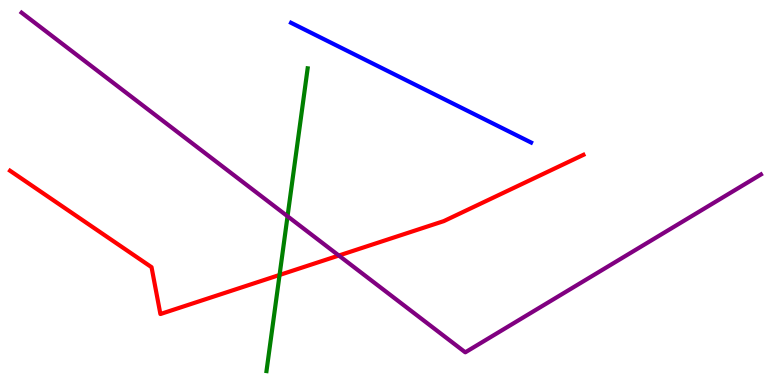[{'lines': ['blue', 'red'], 'intersections': []}, {'lines': ['green', 'red'], 'intersections': [{'x': 3.61, 'y': 2.86}]}, {'lines': ['purple', 'red'], 'intersections': [{'x': 4.37, 'y': 3.36}]}, {'lines': ['blue', 'green'], 'intersections': []}, {'lines': ['blue', 'purple'], 'intersections': []}, {'lines': ['green', 'purple'], 'intersections': [{'x': 3.71, 'y': 4.38}]}]